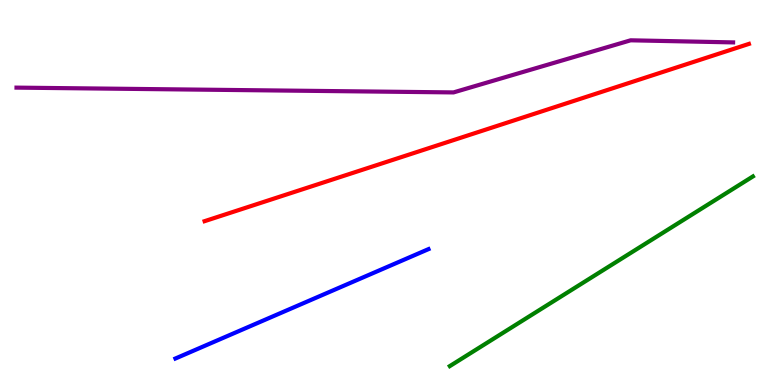[{'lines': ['blue', 'red'], 'intersections': []}, {'lines': ['green', 'red'], 'intersections': []}, {'lines': ['purple', 'red'], 'intersections': []}, {'lines': ['blue', 'green'], 'intersections': []}, {'lines': ['blue', 'purple'], 'intersections': []}, {'lines': ['green', 'purple'], 'intersections': []}]